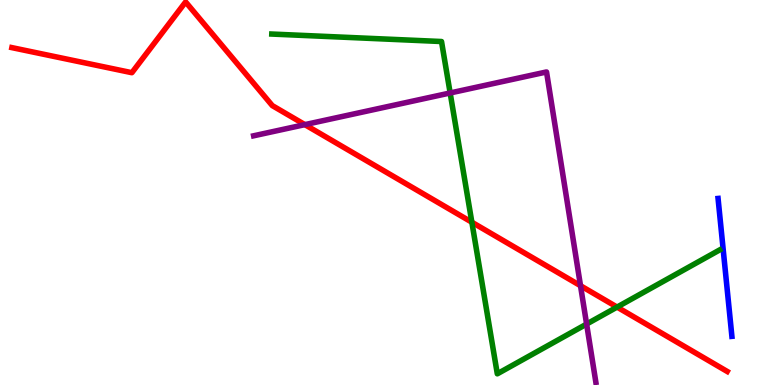[{'lines': ['blue', 'red'], 'intersections': []}, {'lines': ['green', 'red'], 'intersections': [{'x': 6.09, 'y': 4.23}, {'x': 7.96, 'y': 2.02}]}, {'lines': ['purple', 'red'], 'intersections': [{'x': 3.93, 'y': 6.76}, {'x': 7.49, 'y': 2.58}]}, {'lines': ['blue', 'green'], 'intersections': []}, {'lines': ['blue', 'purple'], 'intersections': []}, {'lines': ['green', 'purple'], 'intersections': [{'x': 5.81, 'y': 7.59}, {'x': 7.57, 'y': 1.58}]}]